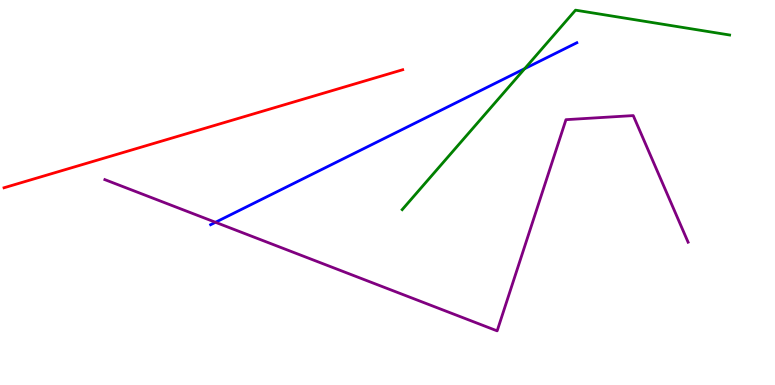[{'lines': ['blue', 'red'], 'intersections': []}, {'lines': ['green', 'red'], 'intersections': []}, {'lines': ['purple', 'red'], 'intersections': []}, {'lines': ['blue', 'green'], 'intersections': [{'x': 6.77, 'y': 8.22}]}, {'lines': ['blue', 'purple'], 'intersections': [{'x': 2.78, 'y': 4.23}]}, {'lines': ['green', 'purple'], 'intersections': []}]